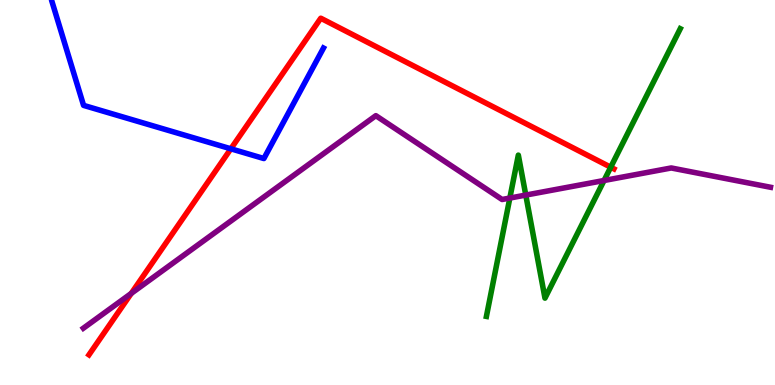[{'lines': ['blue', 'red'], 'intersections': [{'x': 2.98, 'y': 6.14}]}, {'lines': ['green', 'red'], 'intersections': [{'x': 7.88, 'y': 5.66}]}, {'lines': ['purple', 'red'], 'intersections': [{'x': 1.69, 'y': 2.38}]}, {'lines': ['blue', 'green'], 'intersections': []}, {'lines': ['blue', 'purple'], 'intersections': []}, {'lines': ['green', 'purple'], 'intersections': [{'x': 6.58, 'y': 4.86}, {'x': 6.78, 'y': 4.93}, {'x': 7.79, 'y': 5.31}]}]